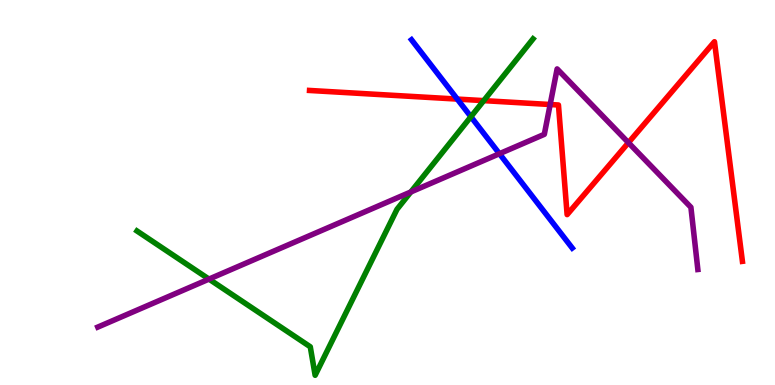[{'lines': ['blue', 'red'], 'intersections': [{'x': 5.9, 'y': 7.43}]}, {'lines': ['green', 'red'], 'intersections': [{'x': 6.24, 'y': 7.39}]}, {'lines': ['purple', 'red'], 'intersections': [{'x': 7.1, 'y': 7.29}, {'x': 8.11, 'y': 6.29}]}, {'lines': ['blue', 'green'], 'intersections': [{'x': 6.08, 'y': 6.97}]}, {'lines': ['blue', 'purple'], 'intersections': [{'x': 6.44, 'y': 6.01}]}, {'lines': ['green', 'purple'], 'intersections': [{'x': 2.7, 'y': 2.75}, {'x': 5.3, 'y': 5.01}]}]